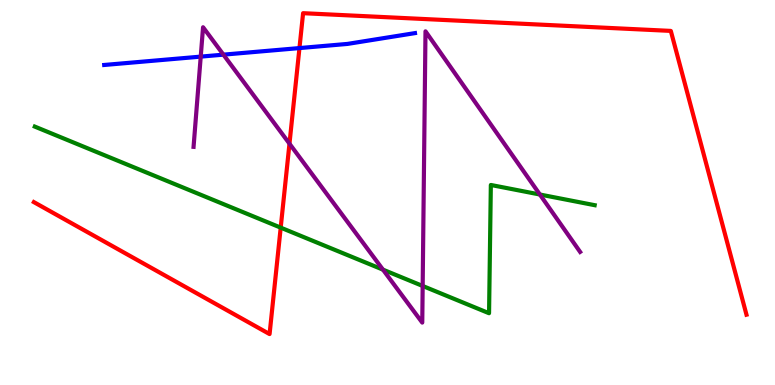[{'lines': ['blue', 'red'], 'intersections': [{'x': 3.86, 'y': 8.75}]}, {'lines': ['green', 'red'], 'intersections': [{'x': 3.62, 'y': 4.09}]}, {'lines': ['purple', 'red'], 'intersections': [{'x': 3.74, 'y': 6.27}]}, {'lines': ['blue', 'green'], 'intersections': []}, {'lines': ['blue', 'purple'], 'intersections': [{'x': 2.59, 'y': 8.53}, {'x': 2.88, 'y': 8.58}]}, {'lines': ['green', 'purple'], 'intersections': [{'x': 4.94, 'y': 3.0}, {'x': 5.45, 'y': 2.57}, {'x': 6.97, 'y': 4.95}]}]